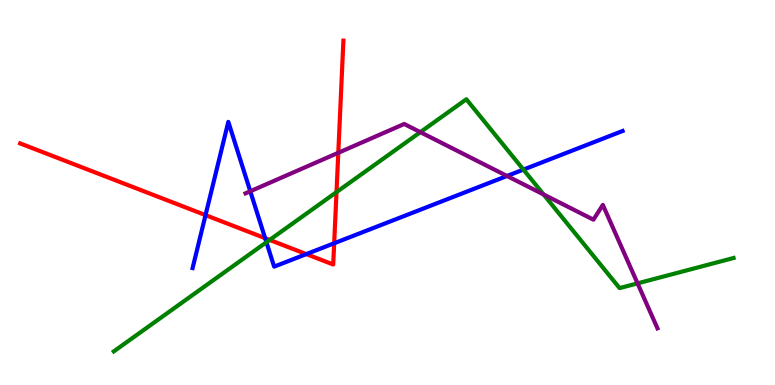[{'lines': ['blue', 'red'], 'intersections': [{'x': 2.65, 'y': 4.41}, {'x': 3.42, 'y': 3.81}, {'x': 3.95, 'y': 3.4}, {'x': 4.31, 'y': 3.68}]}, {'lines': ['green', 'red'], 'intersections': [{'x': 3.48, 'y': 3.77}, {'x': 4.34, 'y': 5.01}]}, {'lines': ['purple', 'red'], 'intersections': [{'x': 4.37, 'y': 6.03}]}, {'lines': ['blue', 'green'], 'intersections': [{'x': 3.44, 'y': 3.71}, {'x': 6.75, 'y': 5.59}]}, {'lines': ['blue', 'purple'], 'intersections': [{'x': 3.23, 'y': 5.03}, {'x': 6.54, 'y': 5.43}]}, {'lines': ['green', 'purple'], 'intersections': [{'x': 5.42, 'y': 6.57}, {'x': 7.01, 'y': 4.95}, {'x': 8.23, 'y': 2.64}]}]